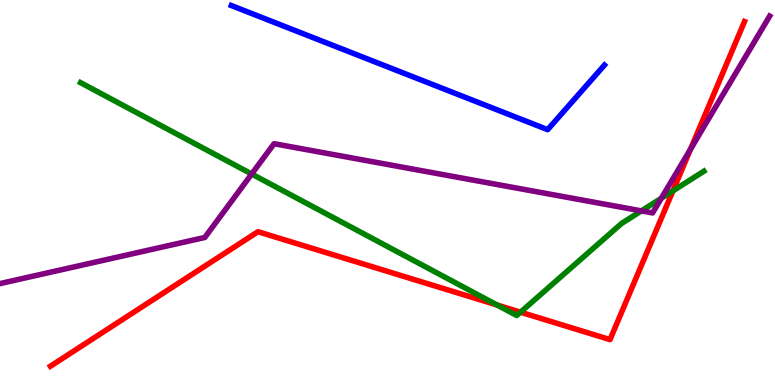[{'lines': ['blue', 'red'], 'intersections': []}, {'lines': ['green', 'red'], 'intersections': [{'x': 6.41, 'y': 2.08}, {'x': 6.72, 'y': 1.89}, {'x': 8.68, 'y': 5.04}]}, {'lines': ['purple', 'red'], 'intersections': [{'x': 8.91, 'y': 6.13}]}, {'lines': ['blue', 'green'], 'intersections': []}, {'lines': ['blue', 'purple'], 'intersections': []}, {'lines': ['green', 'purple'], 'intersections': [{'x': 3.25, 'y': 5.48}, {'x': 8.28, 'y': 4.52}, {'x': 8.53, 'y': 4.85}]}]